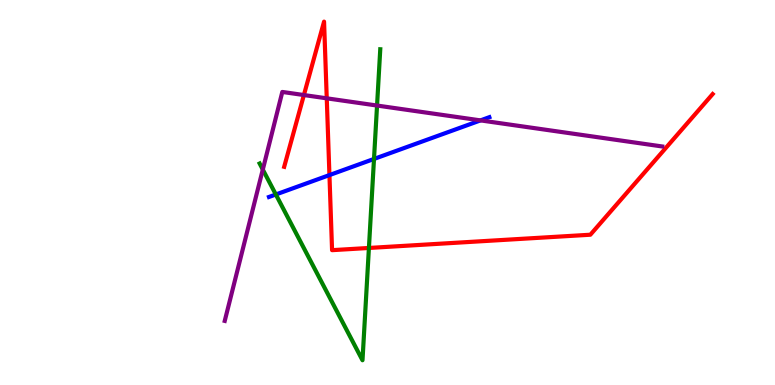[{'lines': ['blue', 'red'], 'intersections': [{'x': 4.25, 'y': 5.45}]}, {'lines': ['green', 'red'], 'intersections': [{'x': 4.76, 'y': 3.56}]}, {'lines': ['purple', 'red'], 'intersections': [{'x': 3.92, 'y': 7.53}, {'x': 4.22, 'y': 7.45}]}, {'lines': ['blue', 'green'], 'intersections': [{'x': 3.56, 'y': 4.95}, {'x': 4.83, 'y': 5.87}]}, {'lines': ['blue', 'purple'], 'intersections': [{'x': 6.2, 'y': 6.87}]}, {'lines': ['green', 'purple'], 'intersections': [{'x': 3.39, 'y': 5.6}, {'x': 4.87, 'y': 7.26}]}]